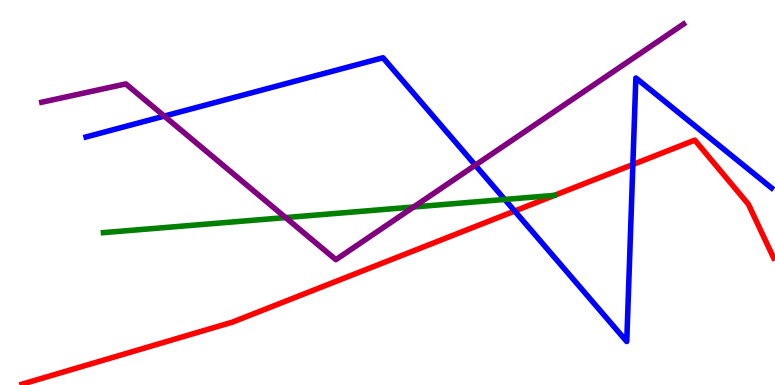[{'lines': ['blue', 'red'], 'intersections': [{'x': 6.64, 'y': 4.52}, {'x': 8.17, 'y': 5.73}]}, {'lines': ['green', 'red'], 'intersections': []}, {'lines': ['purple', 'red'], 'intersections': []}, {'lines': ['blue', 'green'], 'intersections': [{'x': 6.51, 'y': 4.82}]}, {'lines': ['blue', 'purple'], 'intersections': [{'x': 2.12, 'y': 6.98}, {'x': 6.13, 'y': 5.71}]}, {'lines': ['green', 'purple'], 'intersections': [{'x': 3.68, 'y': 4.35}, {'x': 5.34, 'y': 4.62}]}]